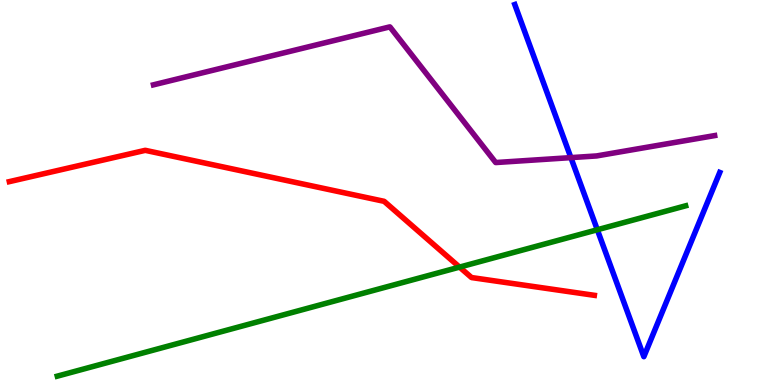[{'lines': ['blue', 'red'], 'intersections': []}, {'lines': ['green', 'red'], 'intersections': [{'x': 5.93, 'y': 3.06}]}, {'lines': ['purple', 'red'], 'intersections': []}, {'lines': ['blue', 'green'], 'intersections': [{'x': 7.71, 'y': 4.03}]}, {'lines': ['blue', 'purple'], 'intersections': [{'x': 7.37, 'y': 5.91}]}, {'lines': ['green', 'purple'], 'intersections': []}]